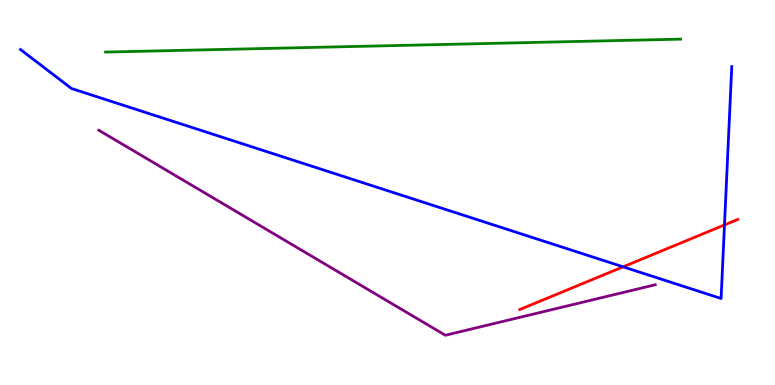[{'lines': ['blue', 'red'], 'intersections': [{'x': 8.04, 'y': 3.07}, {'x': 9.35, 'y': 4.16}]}, {'lines': ['green', 'red'], 'intersections': []}, {'lines': ['purple', 'red'], 'intersections': []}, {'lines': ['blue', 'green'], 'intersections': []}, {'lines': ['blue', 'purple'], 'intersections': []}, {'lines': ['green', 'purple'], 'intersections': []}]